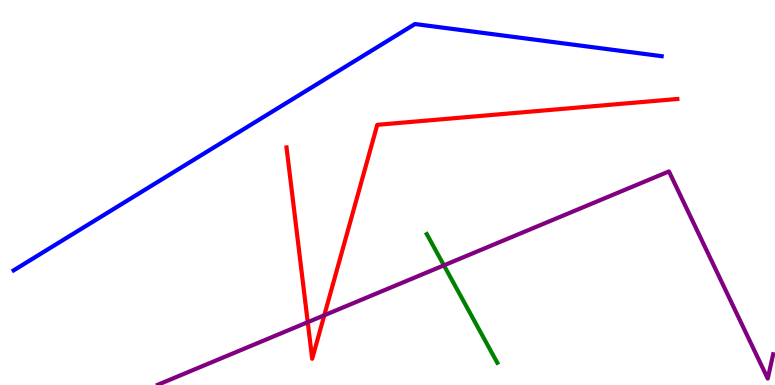[{'lines': ['blue', 'red'], 'intersections': []}, {'lines': ['green', 'red'], 'intersections': []}, {'lines': ['purple', 'red'], 'intersections': [{'x': 3.97, 'y': 1.63}, {'x': 4.18, 'y': 1.81}]}, {'lines': ['blue', 'green'], 'intersections': []}, {'lines': ['blue', 'purple'], 'intersections': []}, {'lines': ['green', 'purple'], 'intersections': [{'x': 5.73, 'y': 3.11}]}]